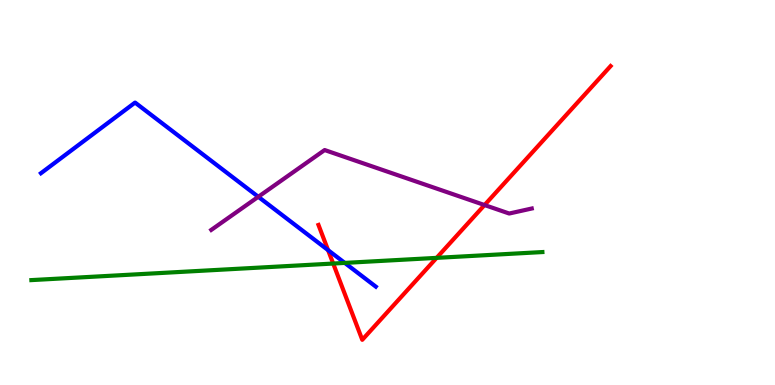[{'lines': ['blue', 'red'], 'intersections': [{'x': 4.23, 'y': 3.5}]}, {'lines': ['green', 'red'], 'intersections': [{'x': 4.3, 'y': 3.15}, {'x': 5.63, 'y': 3.3}]}, {'lines': ['purple', 'red'], 'intersections': [{'x': 6.25, 'y': 4.67}]}, {'lines': ['blue', 'green'], 'intersections': [{'x': 4.45, 'y': 3.17}]}, {'lines': ['blue', 'purple'], 'intersections': [{'x': 3.33, 'y': 4.89}]}, {'lines': ['green', 'purple'], 'intersections': []}]